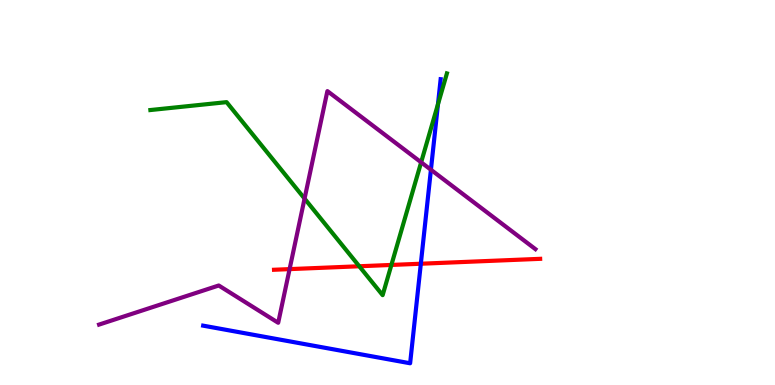[{'lines': ['blue', 'red'], 'intersections': [{'x': 5.43, 'y': 3.15}]}, {'lines': ['green', 'red'], 'intersections': [{'x': 4.64, 'y': 3.08}, {'x': 5.05, 'y': 3.12}]}, {'lines': ['purple', 'red'], 'intersections': [{'x': 3.74, 'y': 3.01}]}, {'lines': ['blue', 'green'], 'intersections': [{'x': 5.65, 'y': 7.29}]}, {'lines': ['blue', 'purple'], 'intersections': [{'x': 5.56, 'y': 5.59}]}, {'lines': ['green', 'purple'], 'intersections': [{'x': 3.93, 'y': 4.84}, {'x': 5.43, 'y': 5.78}]}]